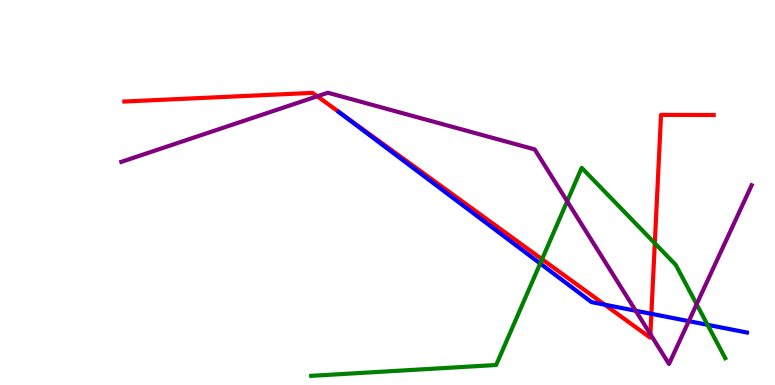[{'lines': ['blue', 'red'], 'intersections': [{'x': 7.8, 'y': 2.09}, {'x': 8.4, 'y': 1.85}]}, {'lines': ['green', 'red'], 'intersections': [{'x': 6.99, 'y': 3.27}, {'x': 8.45, 'y': 3.68}]}, {'lines': ['purple', 'red'], 'intersections': [{'x': 4.09, 'y': 7.5}, {'x': 8.39, 'y': 1.32}]}, {'lines': ['blue', 'green'], 'intersections': [{'x': 6.97, 'y': 3.16}, {'x': 9.13, 'y': 1.56}]}, {'lines': ['blue', 'purple'], 'intersections': [{'x': 8.2, 'y': 1.93}, {'x': 8.89, 'y': 1.66}]}, {'lines': ['green', 'purple'], 'intersections': [{'x': 7.32, 'y': 4.77}, {'x': 8.99, 'y': 2.1}]}]